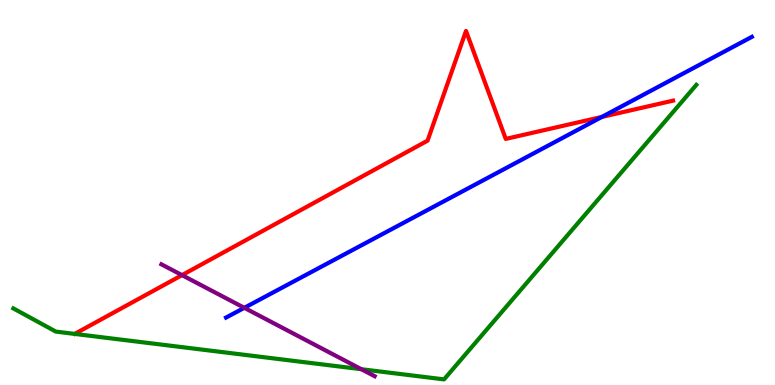[{'lines': ['blue', 'red'], 'intersections': [{'x': 7.77, 'y': 6.96}]}, {'lines': ['green', 'red'], 'intersections': []}, {'lines': ['purple', 'red'], 'intersections': [{'x': 2.35, 'y': 2.85}]}, {'lines': ['blue', 'green'], 'intersections': []}, {'lines': ['blue', 'purple'], 'intersections': [{'x': 3.15, 'y': 2.0}]}, {'lines': ['green', 'purple'], 'intersections': [{'x': 4.66, 'y': 0.41}]}]